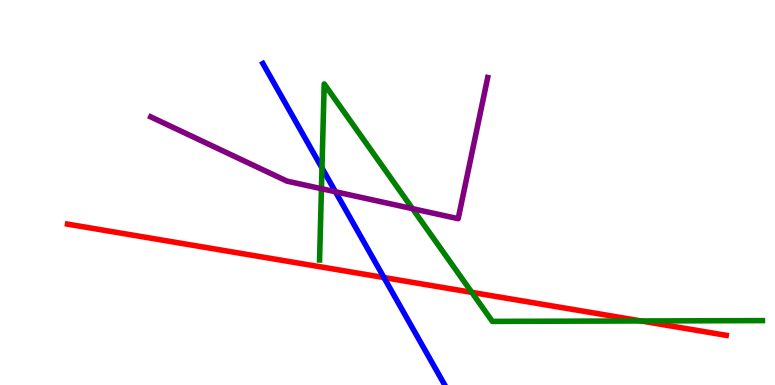[{'lines': ['blue', 'red'], 'intersections': [{'x': 4.95, 'y': 2.79}]}, {'lines': ['green', 'red'], 'intersections': [{'x': 6.09, 'y': 2.41}, {'x': 8.27, 'y': 1.66}]}, {'lines': ['purple', 'red'], 'intersections': []}, {'lines': ['blue', 'green'], 'intersections': [{'x': 4.15, 'y': 5.64}]}, {'lines': ['blue', 'purple'], 'intersections': [{'x': 4.33, 'y': 5.02}]}, {'lines': ['green', 'purple'], 'intersections': [{'x': 4.15, 'y': 5.1}, {'x': 5.32, 'y': 4.58}]}]